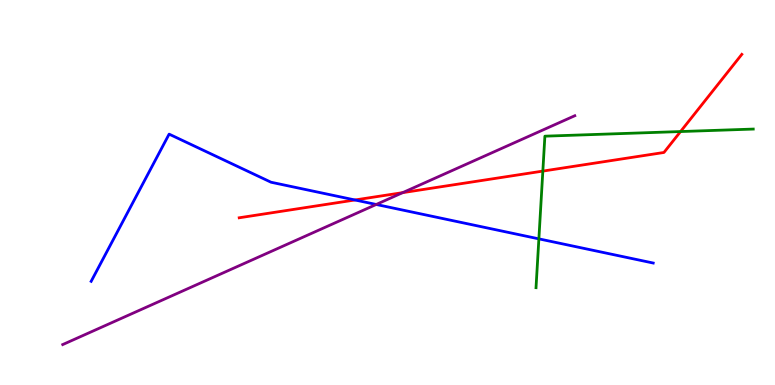[{'lines': ['blue', 'red'], 'intersections': [{'x': 4.58, 'y': 4.81}]}, {'lines': ['green', 'red'], 'intersections': [{'x': 7.0, 'y': 5.56}, {'x': 8.78, 'y': 6.58}]}, {'lines': ['purple', 'red'], 'intersections': [{'x': 5.2, 'y': 5.0}]}, {'lines': ['blue', 'green'], 'intersections': [{'x': 6.95, 'y': 3.8}]}, {'lines': ['blue', 'purple'], 'intersections': [{'x': 4.85, 'y': 4.69}]}, {'lines': ['green', 'purple'], 'intersections': []}]